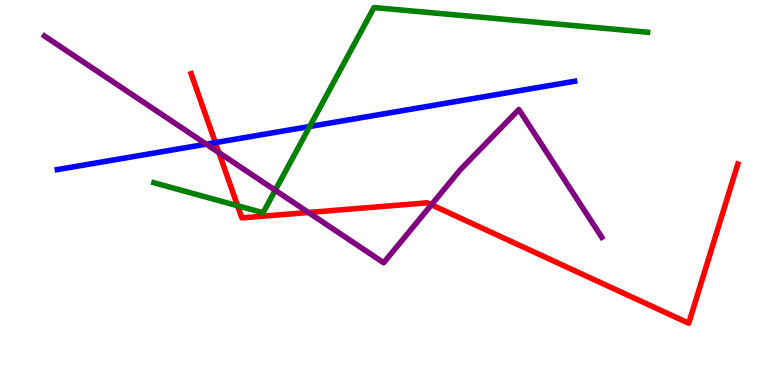[{'lines': ['blue', 'red'], 'intersections': [{'x': 2.78, 'y': 6.3}]}, {'lines': ['green', 'red'], 'intersections': [{'x': 3.07, 'y': 4.66}]}, {'lines': ['purple', 'red'], 'intersections': [{'x': 2.82, 'y': 6.04}, {'x': 3.98, 'y': 4.48}, {'x': 5.57, 'y': 4.68}]}, {'lines': ['blue', 'green'], 'intersections': [{'x': 4.0, 'y': 6.71}]}, {'lines': ['blue', 'purple'], 'intersections': [{'x': 2.66, 'y': 6.26}]}, {'lines': ['green', 'purple'], 'intersections': [{'x': 3.55, 'y': 5.06}]}]